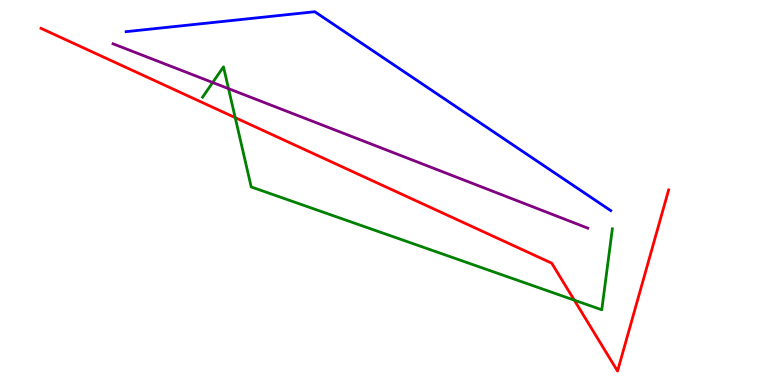[{'lines': ['blue', 'red'], 'intersections': []}, {'lines': ['green', 'red'], 'intersections': [{'x': 3.03, 'y': 6.94}, {'x': 7.41, 'y': 2.2}]}, {'lines': ['purple', 'red'], 'intersections': []}, {'lines': ['blue', 'green'], 'intersections': []}, {'lines': ['blue', 'purple'], 'intersections': []}, {'lines': ['green', 'purple'], 'intersections': [{'x': 2.74, 'y': 7.86}, {'x': 2.95, 'y': 7.7}]}]